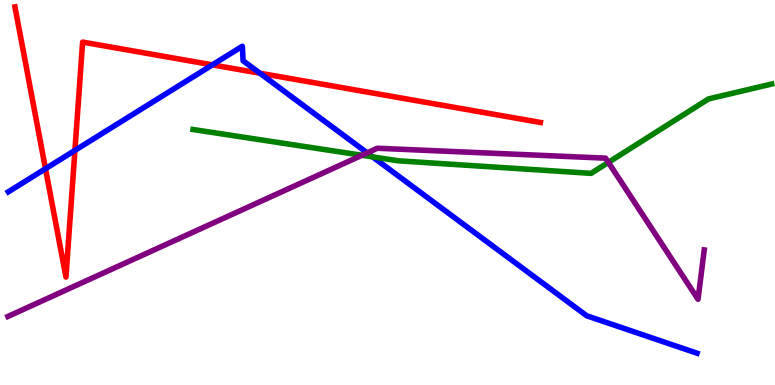[{'lines': ['blue', 'red'], 'intersections': [{'x': 0.587, 'y': 5.62}, {'x': 0.967, 'y': 6.09}, {'x': 2.74, 'y': 8.32}, {'x': 3.35, 'y': 8.1}]}, {'lines': ['green', 'red'], 'intersections': []}, {'lines': ['purple', 'red'], 'intersections': []}, {'lines': ['blue', 'green'], 'intersections': [{'x': 4.81, 'y': 5.92}]}, {'lines': ['blue', 'purple'], 'intersections': [{'x': 4.74, 'y': 6.03}]}, {'lines': ['green', 'purple'], 'intersections': [{'x': 4.67, 'y': 5.97}, {'x': 7.85, 'y': 5.78}]}]